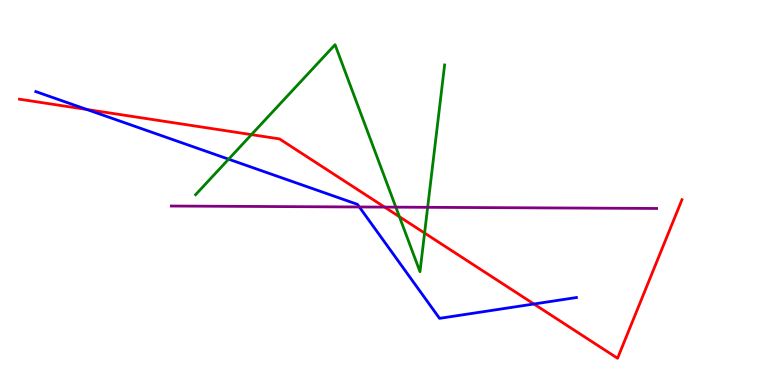[{'lines': ['blue', 'red'], 'intersections': [{'x': 1.12, 'y': 7.16}, {'x': 6.89, 'y': 2.1}]}, {'lines': ['green', 'red'], 'intersections': [{'x': 3.24, 'y': 6.5}, {'x': 5.15, 'y': 4.37}, {'x': 5.48, 'y': 3.95}]}, {'lines': ['purple', 'red'], 'intersections': [{'x': 4.96, 'y': 4.62}]}, {'lines': ['blue', 'green'], 'intersections': [{'x': 2.95, 'y': 5.87}]}, {'lines': ['blue', 'purple'], 'intersections': [{'x': 4.64, 'y': 4.62}]}, {'lines': ['green', 'purple'], 'intersections': [{'x': 5.11, 'y': 4.62}, {'x': 5.52, 'y': 4.62}]}]